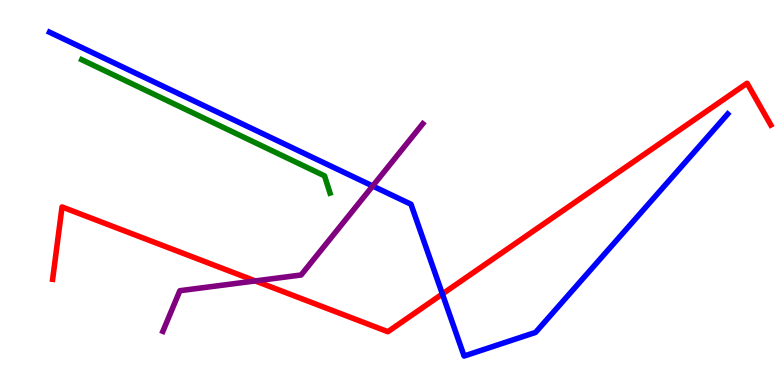[{'lines': ['blue', 'red'], 'intersections': [{'x': 5.71, 'y': 2.36}]}, {'lines': ['green', 'red'], 'intersections': []}, {'lines': ['purple', 'red'], 'intersections': [{'x': 3.29, 'y': 2.7}]}, {'lines': ['blue', 'green'], 'intersections': []}, {'lines': ['blue', 'purple'], 'intersections': [{'x': 4.81, 'y': 5.17}]}, {'lines': ['green', 'purple'], 'intersections': []}]